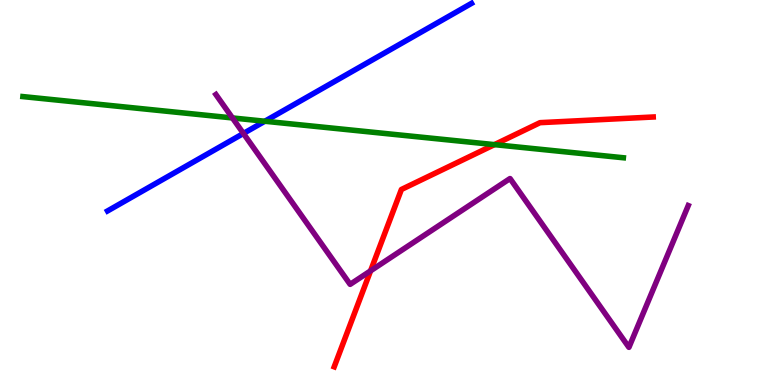[{'lines': ['blue', 'red'], 'intersections': []}, {'lines': ['green', 'red'], 'intersections': [{'x': 6.38, 'y': 6.24}]}, {'lines': ['purple', 'red'], 'intersections': [{'x': 4.78, 'y': 2.97}]}, {'lines': ['blue', 'green'], 'intersections': [{'x': 3.42, 'y': 6.85}]}, {'lines': ['blue', 'purple'], 'intersections': [{'x': 3.14, 'y': 6.53}]}, {'lines': ['green', 'purple'], 'intersections': [{'x': 3.0, 'y': 6.94}]}]